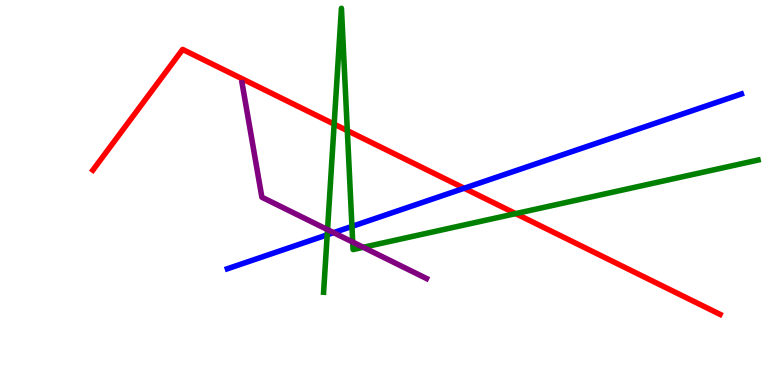[{'lines': ['blue', 'red'], 'intersections': [{'x': 5.99, 'y': 5.11}]}, {'lines': ['green', 'red'], 'intersections': [{'x': 4.31, 'y': 6.78}, {'x': 4.48, 'y': 6.61}, {'x': 6.65, 'y': 4.45}]}, {'lines': ['purple', 'red'], 'intersections': []}, {'lines': ['blue', 'green'], 'intersections': [{'x': 4.22, 'y': 3.9}, {'x': 4.54, 'y': 4.12}]}, {'lines': ['blue', 'purple'], 'intersections': [{'x': 4.3, 'y': 3.96}]}, {'lines': ['green', 'purple'], 'intersections': [{'x': 4.23, 'y': 4.04}, {'x': 4.55, 'y': 3.71}, {'x': 4.69, 'y': 3.58}]}]